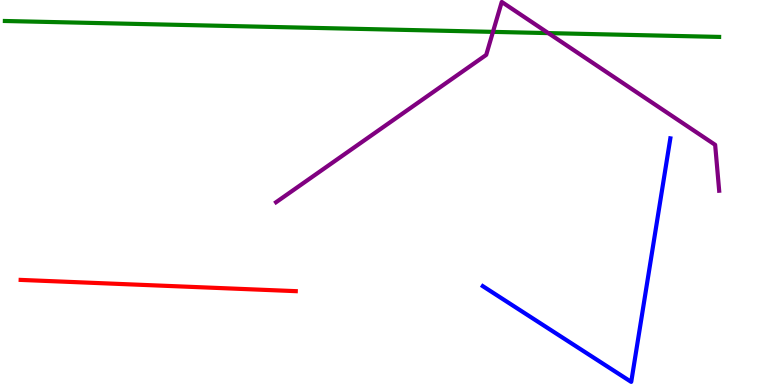[{'lines': ['blue', 'red'], 'intersections': []}, {'lines': ['green', 'red'], 'intersections': []}, {'lines': ['purple', 'red'], 'intersections': []}, {'lines': ['blue', 'green'], 'intersections': []}, {'lines': ['blue', 'purple'], 'intersections': []}, {'lines': ['green', 'purple'], 'intersections': [{'x': 6.36, 'y': 9.17}, {'x': 7.07, 'y': 9.14}]}]